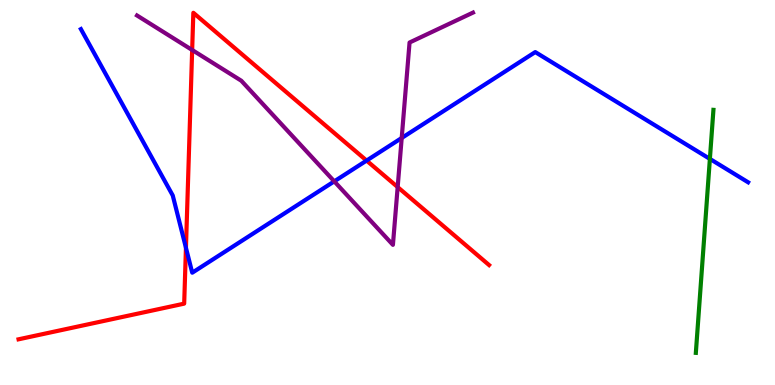[{'lines': ['blue', 'red'], 'intersections': [{'x': 2.4, 'y': 3.56}, {'x': 4.73, 'y': 5.83}]}, {'lines': ['green', 'red'], 'intersections': []}, {'lines': ['purple', 'red'], 'intersections': [{'x': 2.48, 'y': 8.7}, {'x': 5.13, 'y': 5.14}]}, {'lines': ['blue', 'green'], 'intersections': [{'x': 9.16, 'y': 5.87}]}, {'lines': ['blue', 'purple'], 'intersections': [{'x': 4.31, 'y': 5.29}, {'x': 5.18, 'y': 6.42}]}, {'lines': ['green', 'purple'], 'intersections': []}]